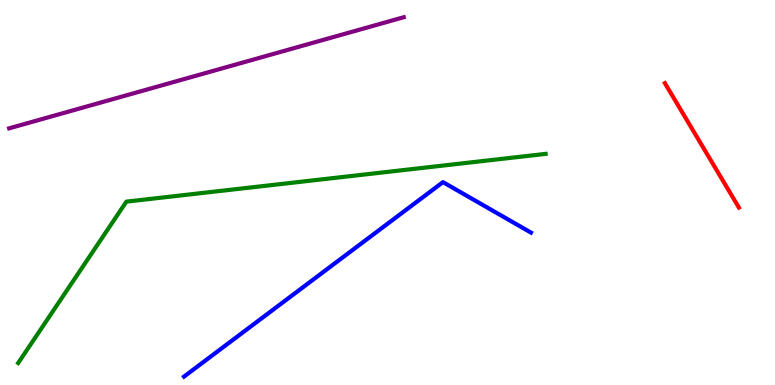[{'lines': ['blue', 'red'], 'intersections': []}, {'lines': ['green', 'red'], 'intersections': []}, {'lines': ['purple', 'red'], 'intersections': []}, {'lines': ['blue', 'green'], 'intersections': []}, {'lines': ['blue', 'purple'], 'intersections': []}, {'lines': ['green', 'purple'], 'intersections': []}]